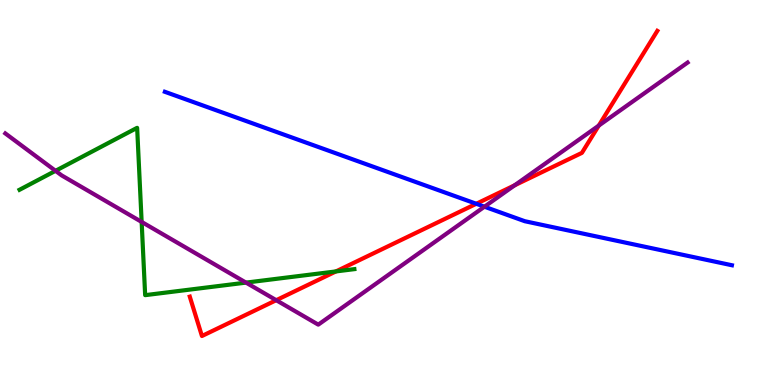[{'lines': ['blue', 'red'], 'intersections': [{'x': 6.15, 'y': 4.71}]}, {'lines': ['green', 'red'], 'intersections': [{'x': 4.33, 'y': 2.95}]}, {'lines': ['purple', 'red'], 'intersections': [{'x': 3.56, 'y': 2.2}, {'x': 6.64, 'y': 5.19}, {'x': 7.73, 'y': 6.74}]}, {'lines': ['blue', 'green'], 'intersections': []}, {'lines': ['blue', 'purple'], 'intersections': [{'x': 6.25, 'y': 4.63}]}, {'lines': ['green', 'purple'], 'intersections': [{'x': 0.716, 'y': 5.56}, {'x': 1.83, 'y': 4.24}, {'x': 3.17, 'y': 2.66}]}]